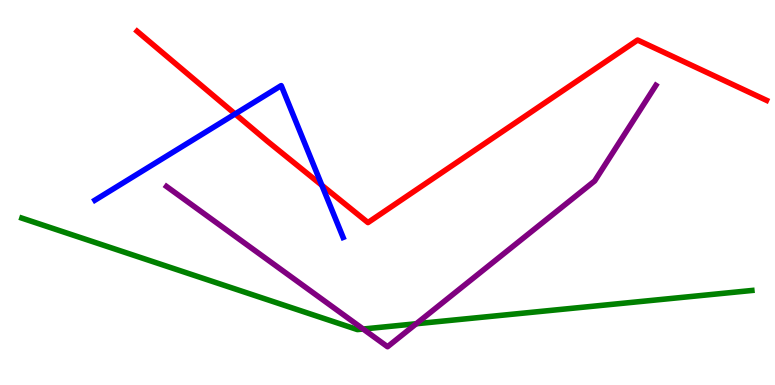[{'lines': ['blue', 'red'], 'intersections': [{'x': 3.03, 'y': 7.04}, {'x': 4.15, 'y': 5.19}]}, {'lines': ['green', 'red'], 'intersections': []}, {'lines': ['purple', 'red'], 'intersections': []}, {'lines': ['blue', 'green'], 'intersections': []}, {'lines': ['blue', 'purple'], 'intersections': []}, {'lines': ['green', 'purple'], 'intersections': [{'x': 4.69, 'y': 1.45}, {'x': 5.37, 'y': 1.59}]}]